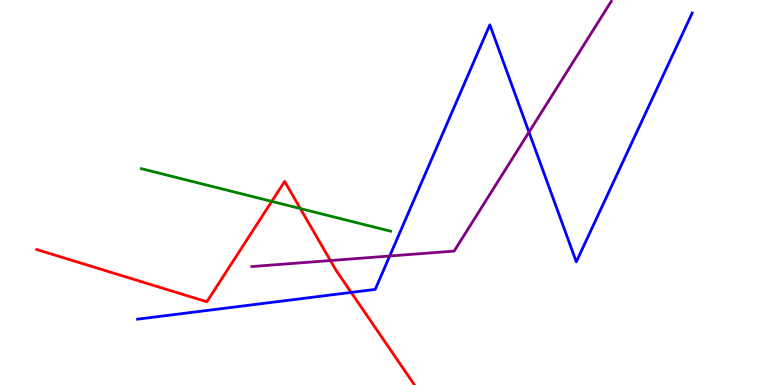[{'lines': ['blue', 'red'], 'intersections': [{'x': 4.53, 'y': 2.41}]}, {'lines': ['green', 'red'], 'intersections': [{'x': 3.51, 'y': 4.77}, {'x': 3.88, 'y': 4.58}]}, {'lines': ['purple', 'red'], 'intersections': [{'x': 4.26, 'y': 3.23}]}, {'lines': ['blue', 'green'], 'intersections': []}, {'lines': ['blue', 'purple'], 'intersections': [{'x': 5.03, 'y': 3.35}, {'x': 6.83, 'y': 6.57}]}, {'lines': ['green', 'purple'], 'intersections': []}]